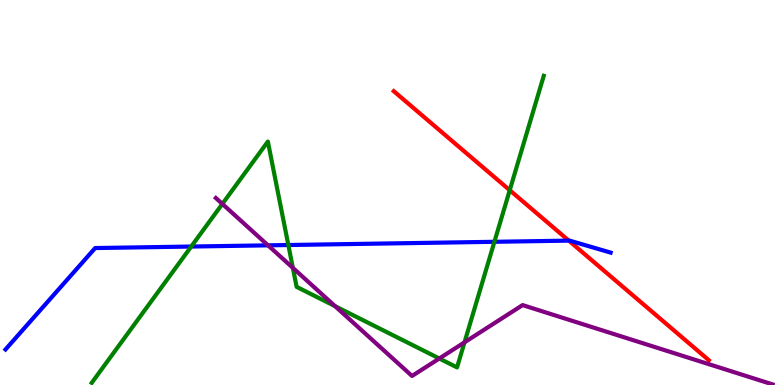[{'lines': ['blue', 'red'], 'intersections': [{'x': 7.34, 'y': 3.75}]}, {'lines': ['green', 'red'], 'intersections': [{'x': 6.58, 'y': 5.06}]}, {'lines': ['purple', 'red'], 'intersections': []}, {'lines': ['blue', 'green'], 'intersections': [{'x': 2.47, 'y': 3.6}, {'x': 3.72, 'y': 3.64}, {'x': 6.38, 'y': 3.72}]}, {'lines': ['blue', 'purple'], 'intersections': [{'x': 3.46, 'y': 3.63}]}, {'lines': ['green', 'purple'], 'intersections': [{'x': 2.87, 'y': 4.7}, {'x': 3.78, 'y': 3.04}, {'x': 4.32, 'y': 2.05}, {'x': 5.67, 'y': 0.688}, {'x': 5.99, 'y': 1.11}]}]